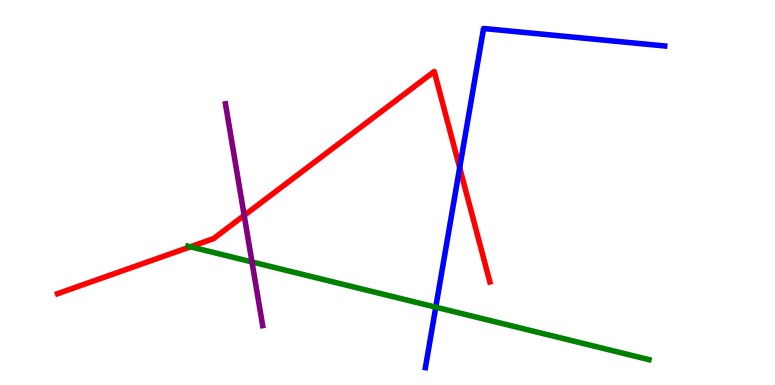[{'lines': ['blue', 'red'], 'intersections': [{'x': 5.93, 'y': 5.64}]}, {'lines': ['green', 'red'], 'intersections': [{'x': 2.46, 'y': 3.59}]}, {'lines': ['purple', 'red'], 'intersections': [{'x': 3.15, 'y': 4.4}]}, {'lines': ['blue', 'green'], 'intersections': [{'x': 5.62, 'y': 2.02}]}, {'lines': ['blue', 'purple'], 'intersections': []}, {'lines': ['green', 'purple'], 'intersections': [{'x': 3.25, 'y': 3.2}]}]